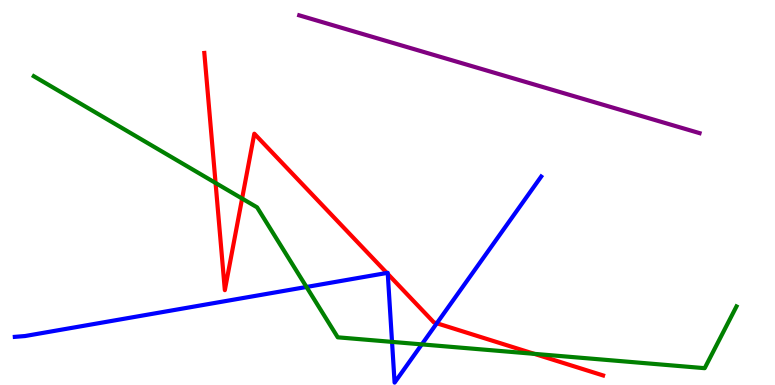[{'lines': ['blue', 'red'], 'intersections': [{'x': 4.99, 'y': 2.91}, {'x': 5.0, 'y': 2.88}, {'x': 5.64, 'y': 1.6}]}, {'lines': ['green', 'red'], 'intersections': [{'x': 2.78, 'y': 5.25}, {'x': 3.12, 'y': 4.84}, {'x': 6.89, 'y': 0.809}]}, {'lines': ['purple', 'red'], 'intersections': []}, {'lines': ['blue', 'green'], 'intersections': [{'x': 3.95, 'y': 2.55}, {'x': 5.06, 'y': 1.12}, {'x': 5.44, 'y': 1.05}]}, {'lines': ['blue', 'purple'], 'intersections': []}, {'lines': ['green', 'purple'], 'intersections': []}]